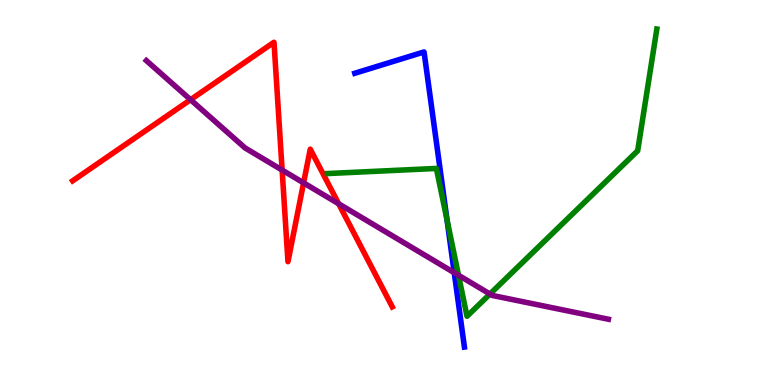[{'lines': ['blue', 'red'], 'intersections': []}, {'lines': ['green', 'red'], 'intersections': []}, {'lines': ['purple', 'red'], 'intersections': [{'x': 2.46, 'y': 7.41}, {'x': 3.64, 'y': 5.58}, {'x': 3.92, 'y': 5.25}, {'x': 4.37, 'y': 4.71}]}, {'lines': ['blue', 'green'], 'intersections': [{'x': 5.77, 'y': 4.29}]}, {'lines': ['blue', 'purple'], 'intersections': [{'x': 5.86, 'y': 2.92}]}, {'lines': ['green', 'purple'], 'intersections': [{'x': 5.92, 'y': 2.85}, {'x': 6.32, 'y': 2.36}]}]